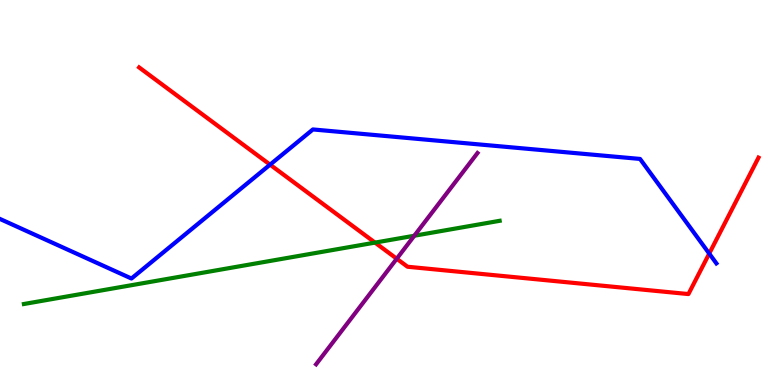[{'lines': ['blue', 'red'], 'intersections': [{'x': 3.48, 'y': 5.72}, {'x': 9.15, 'y': 3.41}]}, {'lines': ['green', 'red'], 'intersections': [{'x': 4.84, 'y': 3.7}]}, {'lines': ['purple', 'red'], 'intersections': [{'x': 5.12, 'y': 3.28}]}, {'lines': ['blue', 'green'], 'intersections': []}, {'lines': ['blue', 'purple'], 'intersections': []}, {'lines': ['green', 'purple'], 'intersections': [{'x': 5.35, 'y': 3.88}]}]